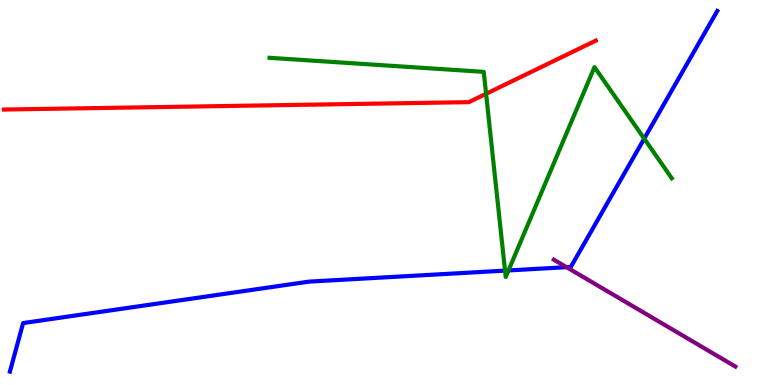[{'lines': ['blue', 'red'], 'intersections': []}, {'lines': ['green', 'red'], 'intersections': [{'x': 6.27, 'y': 7.56}]}, {'lines': ['purple', 'red'], 'intersections': []}, {'lines': ['blue', 'green'], 'intersections': [{'x': 6.52, 'y': 2.97}, {'x': 6.56, 'y': 2.98}, {'x': 8.31, 'y': 6.4}]}, {'lines': ['blue', 'purple'], 'intersections': [{'x': 7.31, 'y': 3.06}]}, {'lines': ['green', 'purple'], 'intersections': []}]